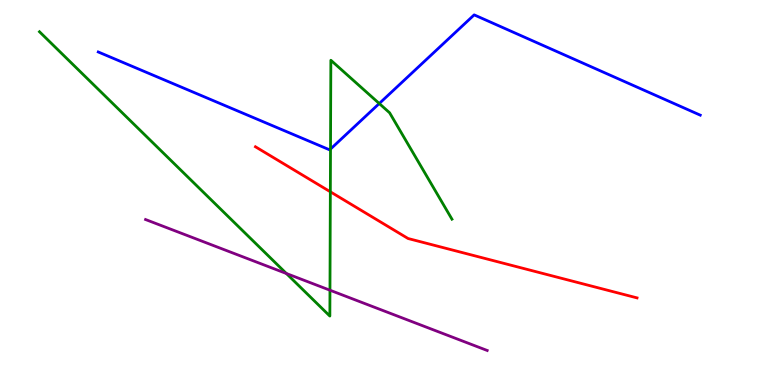[{'lines': ['blue', 'red'], 'intersections': []}, {'lines': ['green', 'red'], 'intersections': [{'x': 4.26, 'y': 5.02}]}, {'lines': ['purple', 'red'], 'intersections': []}, {'lines': ['blue', 'green'], 'intersections': [{'x': 4.26, 'y': 6.13}, {'x': 4.89, 'y': 7.31}]}, {'lines': ['blue', 'purple'], 'intersections': []}, {'lines': ['green', 'purple'], 'intersections': [{'x': 3.7, 'y': 2.9}, {'x': 4.26, 'y': 2.46}]}]